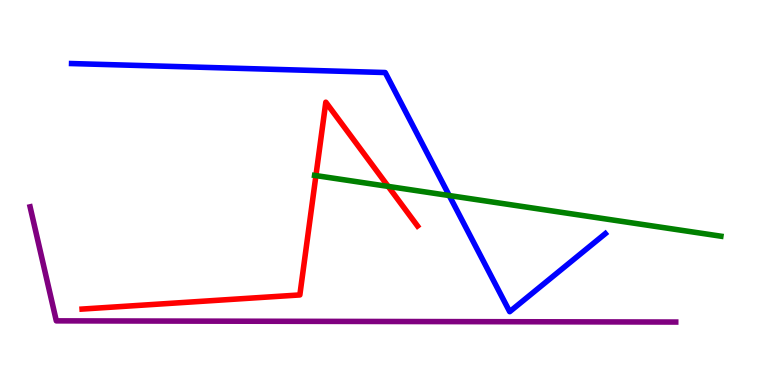[{'lines': ['blue', 'red'], 'intersections': []}, {'lines': ['green', 'red'], 'intersections': [{'x': 4.08, 'y': 5.44}, {'x': 5.01, 'y': 5.16}]}, {'lines': ['purple', 'red'], 'intersections': []}, {'lines': ['blue', 'green'], 'intersections': [{'x': 5.8, 'y': 4.92}]}, {'lines': ['blue', 'purple'], 'intersections': []}, {'lines': ['green', 'purple'], 'intersections': []}]